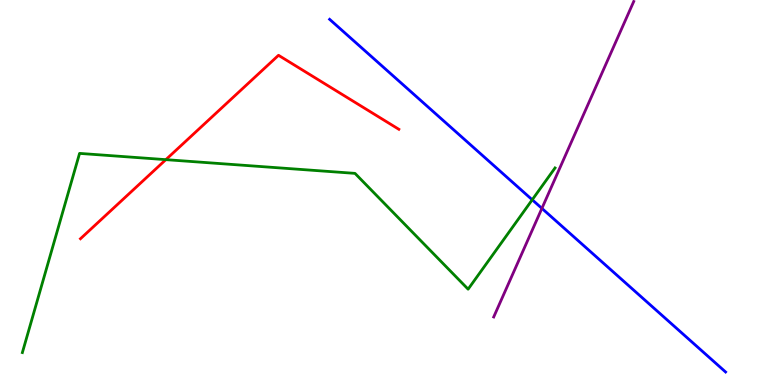[{'lines': ['blue', 'red'], 'intersections': []}, {'lines': ['green', 'red'], 'intersections': [{'x': 2.14, 'y': 5.85}]}, {'lines': ['purple', 'red'], 'intersections': []}, {'lines': ['blue', 'green'], 'intersections': [{'x': 6.87, 'y': 4.81}]}, {'lines': ['blue', 'purple'], 'intersections': [{'x': 6.99, 'y': 4.59}]}, {'lines': ['green', 'purple'], 'intersections': []}]